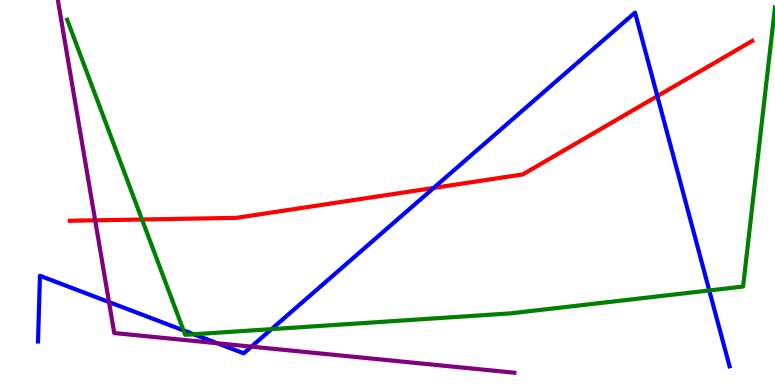[{'lines': ['blue', 'red'], 'intersections': [{'x': 5.6, 'y': 5.12}, {'x': 8.48, 'y': 7.5}]}, {'lines': ['green', 'red'], 'intersections': [{'x': 1.83, 'y': 4.3}]}, {'lines': ['purple', 'red'], 'intersections': [{'x': 1.23, 'y': 4.28}]}, {'lines': ['blue', 'green'], 'intersections': [{'x': 2.37, 'y': 1.42}, {'x': 2.5, 'y': 1.32}, {'x': 3.5, 'y': 1.45}, {'x': 9.15, 'y': 2.46}]}, {'lines': ['blue', 'purple'], 'intersections': [{'x': 1.41, 'y': 2.15}, {'x': 2.8, 'y': 1.08}, {'x': 3.24, 'y': 0.996}]}, {'lines': ['green', 'purple'], 'intersections': []}]